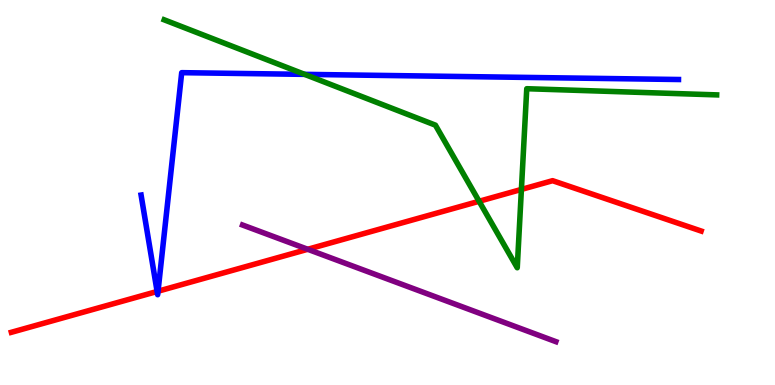[{'lines': ['blue', 'red'], 'intersections': [{'x': 2.03, 'y': 2.43}, {'x': 2.04, 'y': 2.44}]}, {'lines': ['green', 'red'], 'intersections': [{'x': 6.18, 'y': 4.77}, {'x': 6.73, 'y': 5.08}]}, {'lines': ['purple', 'red'], 'intersections': [{'x': 3.97, 'y': 3.53}]}, {'lines': ['blue', 'green'], 'intersections': [{'x': 3.93, 'y': 8.07}]}, {'lines': ['blue', 'purple'], 'intersections': []}, {'lines': ['green', 'purple'], 'intersections': []}]